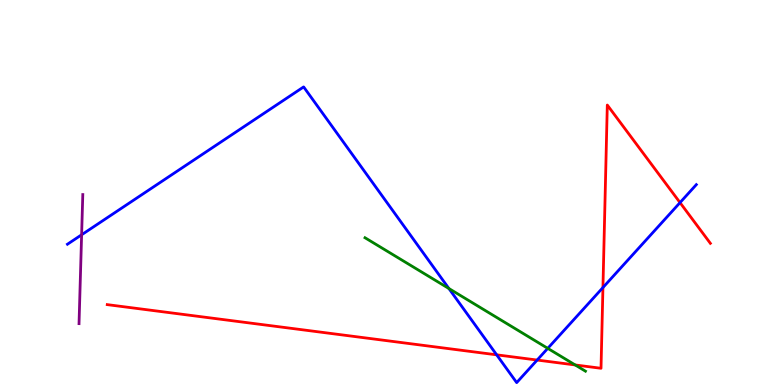[{'lines': ['blue', 'red'], 'intersections': [{'x': 6.41, 'y': 0.784}, {'x': 6.93, 'y': 0.648}, {'x': 7.78, 'y': 2.53}, {'x': 8.77, 'y': 4.74}]}, {'lines': ['green', 'red'], 'intersections': [{'x': 7.42, 'y': 0.521}]}, {'lines': ['purple', 'red'], 'intersections': []}, {'lines': ['blue', 'green'], 'intersections': [{'x': 5.79, 'y': 2.51}, {'x': 7.07, 'y': 0.952}]}, {'lines': ['blue', 'purple'], 'intersections': [{'x': 1.05, 'y': 3.9}]}, {'lines': ['green', 'purple'], 'intersections': []}]